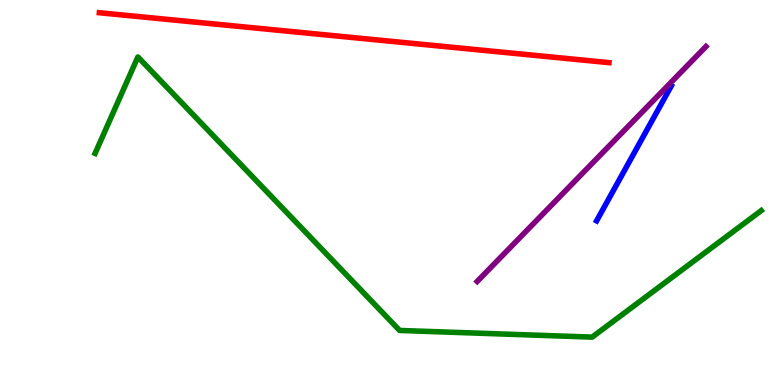[{'lines': ['blue', 'red'], 'intersections': []}, {'lines': ['green', 'red'], 'intersections': []}, {'lines': ['purple', 'red'], 'intersections': []}, {'lines': ['blue', 'green'], 'intersections': []}, {'lines': ['blue', 'purple'], 'intersections': []}, {'lines': ['green', 'purple'], 'intersections': []}]